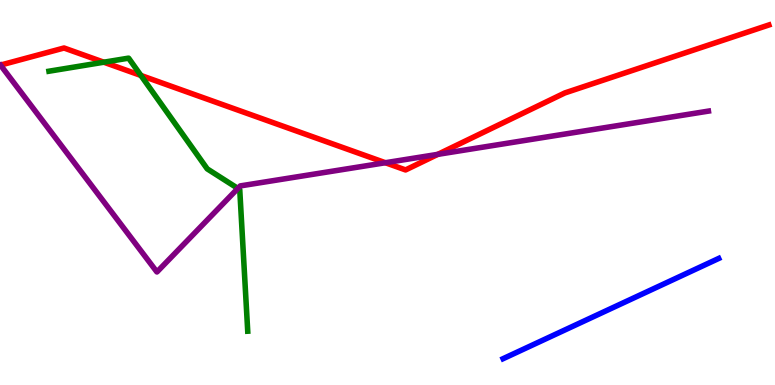[{'lines': ['blue', 'red'], 'intersections': []}, {'lines': ['green', 'red'], 'intersections': [{'x': 1.34, 'y': 8.38}, {'x': 1.82, 'y': 8.04}]}, {'lines': ['purple', 'red'], 'intersections': [{'x': 4.97, 'y': 5.77}, {'x': 5.65, 'y': 5.99}]}, {'lines': ['blue', 'green'], 'intersections': []}, {'lines': ['blue', 'purple'], 'intersections': []}, {'lines': ['green', 'purple'], 'intersections': [{'x': 3.07, 'y': 5.11}]}]